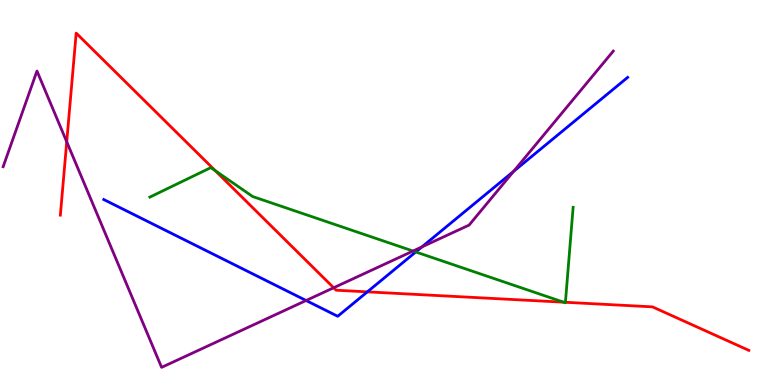[{'lines': ['blue', 'red'], 'intersections': [{'x': 4.74, 'y': 2.42}]}, {'lines': ['green', 'red'], 'intersections': [{'x': 2.78, 'y': 5.57}, {'x': 7.27, 'y': 2.15}, {'x': 7.3, 'y': 2.15}]}, {'lines': ['purple', 'red'], 'intersections': [{'x': 0.861, 'y': 6.32}, {'x': 4.31, 'y': 2.53}]}, {'lines': ['blue', 'green'], 'intersections': [{'x': 5.36, 'y': 3.46}]}, {'lines': ['blue', 'purple'], 'intersections': [{'x': 3.95, 'y': 2.19}, {'x': 5.44, 'y': 3.59}, {'x': 6.63, 'y': 5.55}]}, {'lines': ['green', 'purple'], 'intersections': [{'x': 5.33, 'y': 3.48}]}]